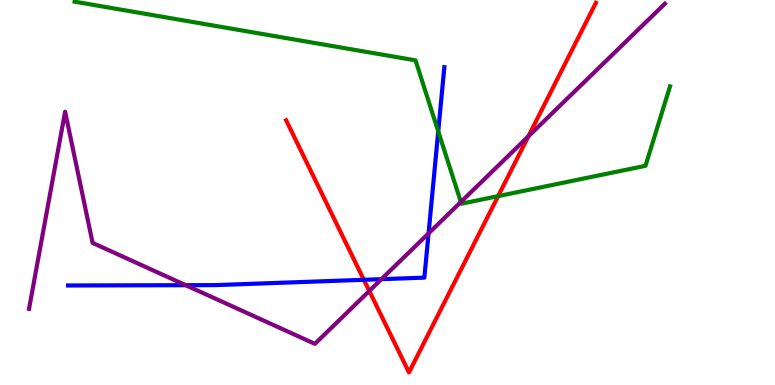[{'lines': ['blue', 'red'], 'intersections': [{'x': 4.69, 'y': 2.73}]}, {'lines': ['green', 'red'], 'intersections': [{'x': 6.43, 'y': 4.91}]}, {'lines': ['purple', 'red'], 'intersections': [{'x': 4.77, 'y': 2.44}, {'x': 6.82, 'y': 6.46}]}, {'lines': ['blue', 'green'], 'intersections': [{'x': 5.65, 'y': 6.59}]}, {'lines': ['blue', 'purple'], 'intersections': [{'x': 2.4, 'y': 2.59}, {'x': 4.92, 'y': 2.75}, {'x': 5.53, 'y': 3.94}]}, {'lines': ['green', 'purple'], 'intersections': [{'x': 5.95, 'y': 4.75}]}]